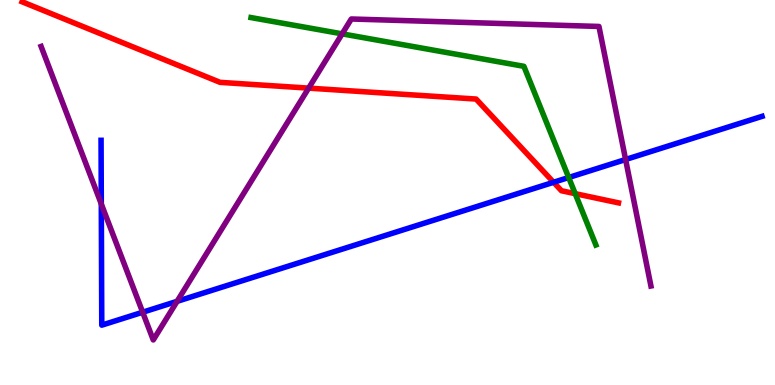[{'lines': ['blue', 'red'], 'intersections': [{'x': 7.14, 'y': 5.27}]}, {'lines': ['green', 'red'], 'intersections': [{'x': 7.42, 'y': 4.97}]}, {'lines': ['purple', 'red'], 'intersections': [{'x': 3.98, 'y': 7.71}]}, {'lines': ['blue', 'green'], 'intersections': [{'x': 7.34, 'y': 5.39}]}, {'lines': ['blue', 'purple'], 'intersections': [{'x': 1.31, 'y': 4.7}, {'x': 1.84, 'y': 1.89}, {'x': 2.29, 'y': 2.17}, {'x': 8.07, 'y': 5.86}]}, {'lines': ['green', 'purple'], 'intersections': [{'x': 4.41, 'y': 9.12}]}]